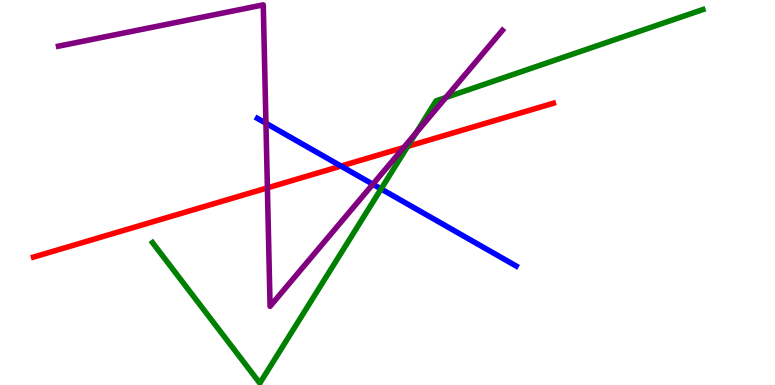[{'lines': ['blue', 'red'], 'intersections': [{'x': 4.4, 'y': 5.69}]}, {'lines': ['green', 'red'], 'intersections': [{'x': 5.26, 'y': 6.2}]}, {'lines': ['purple', 'red'], 'intersections': [{'x': 3.45, 'y': 5.12}, {'x': 5.21, 'y': 6.17}]}, {'lines': ['blue', 'green'], 'intersections': [{'x': 4.92, 'y': 5.09}]}, {'lines': ['blue', 'purple'], 'intersections': [{'x': 3.43, 'y': 6.8}, {'x': 4.81, 'y': 5.21}]}, {'lines': ['green', 'purple'], 'intersections': [{'x': 5.37, 'y': 6.55}, {'x': 5.75, 'y': 7.47}]}]